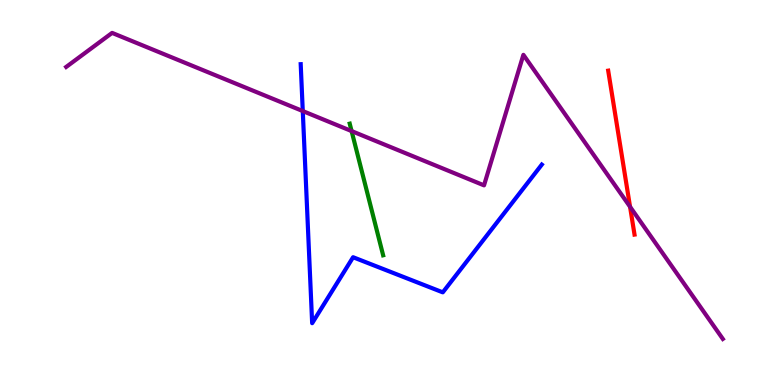[{'lines': ['blue', 'red'], 'intersections': []}, {'lines': ['green', 'red'], 'intersections': []}, {'lines': ['purple', 'red'], 'intersections': [{'x': 8.13, 'y': 4.63}]}, {'lines': ['blue', 'green'], 'intersections': []}, {'lines': ['blue', 'purple'], 'intersections': [{'x': 3.91, 'y': 7.12}]}, {'lines': ['green', 'purple'], 'intersections': [{'x': 4.54, 'y': 6.6}]}]